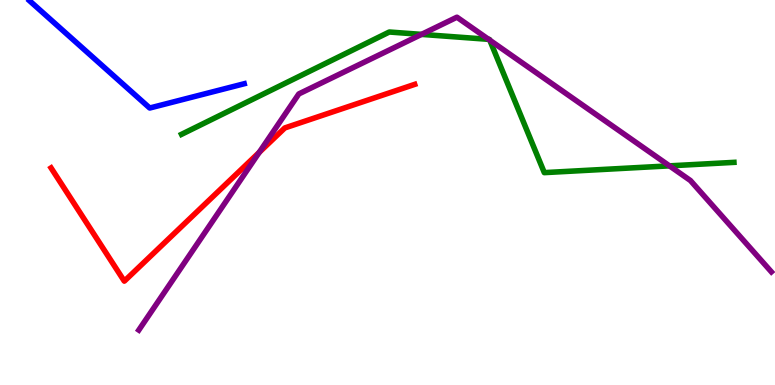[{'lines': ['blue', 'red'], 'intersections': []}, {'lines': ['green', 'red'], 'intersections': []}, {'lines': ['purple', 'red'], 'intersections': [{'x': 3.34, 'y': 6.04}]}, {'lines': ['blue', 'green'], 'intersections': []}, {'lines': ['blue', 'purple'], 'intersections': []}, {'lines': ['green', 'purple'], 'intersections': [{'x': 5.44, 'y': 9.11}, {'x': 6.3, 'y': 8.98}, {'x': 6.32, 'y': 8.96}, {'x': 8.64, 'y': 5.69}]}]